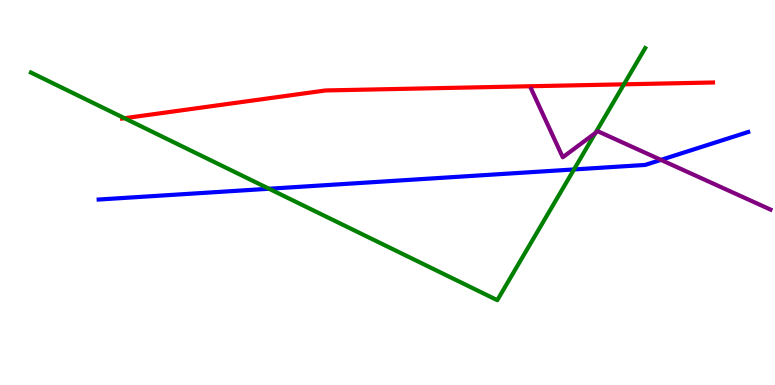[{'lines': ['blue', 'red'], 'intersections': []}, {'lines': ['green', 'red'], 'intersections': [{'x': 1.61, 'y': 6.93}, {'x': 8.05, 'y': 7.81}]}, {'lines': ['purple', 'red'], 'intersections': []}, {'lines': ['blue', 'green'], 'intersections': [{'x': 3.47, 'y': 5.1}, {'x': 7.41, 'y': 5.6}]}, {'lines': ['blue', 'purple'], 'intersections': [{'x': 8.53, 'y': 5.85}]}, {'lines': ['green', 'purple'], 'intersections': [{'x': 7.68, 'y': 6.55}]}]